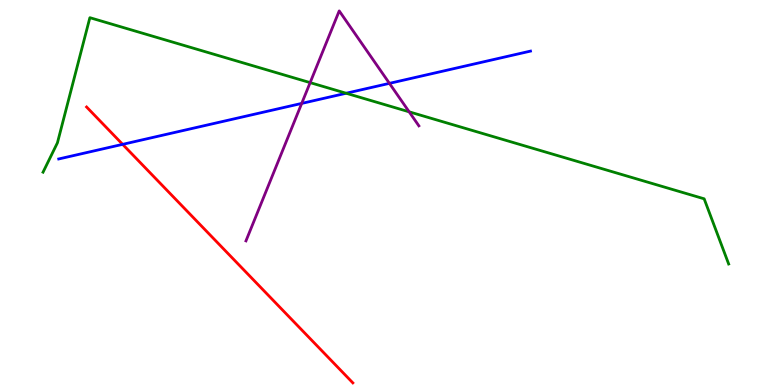[{'lines': ['blue', 'red'], 'intersections': [{'x': 1.58, 'y': 6.25}]}, {'lines': ['green', 'red'], 'intersections': []}, {'lines': ['purple', 'red'], 'intersections': []}, {'lines': ['blue', 'green'], 'intersections': [{'x': 4.47, 'y': 7.58}]}, {'lines': ['blue', 'purple'], 'intersections': [{'x': 3.89, 'y': 7.31}, {'x': 5.02, 'y': 7.83}]}, {'lines': ['green', 'purple'], 'intersections': [{'x': 4.0, 'y': 7.85}, {'x': 5.28, 'y': 7.1}]}]